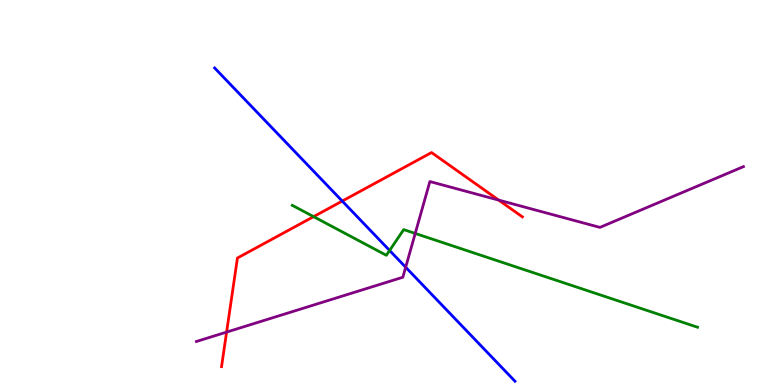[{'lines': ['blue', 'red'], 'intersections': [{'x': 4.42, 'y': 4.78}]}, {'lines': ['green', 'red'], 'intersections': [{'x': 4.05, 'y': 4.37}]}, {'lines': ['purple', 'red'], 'intersections': [{'x': 2.92, 'y': 1.37}, {'x': 6.43, 'y': 4.8}]}, {'lines': ['blue', 'green'], 'intersections': [{'x': 5.03, 'y': 3.49}]}, {'lines': ['blue', 'purple'], 'intersections': [{'x': 5.23, 'y': 3.06}]}, {'lines': ['green', 'purple'], 'intersections': [{'x': 5.36, 'y': 3.94}]}]